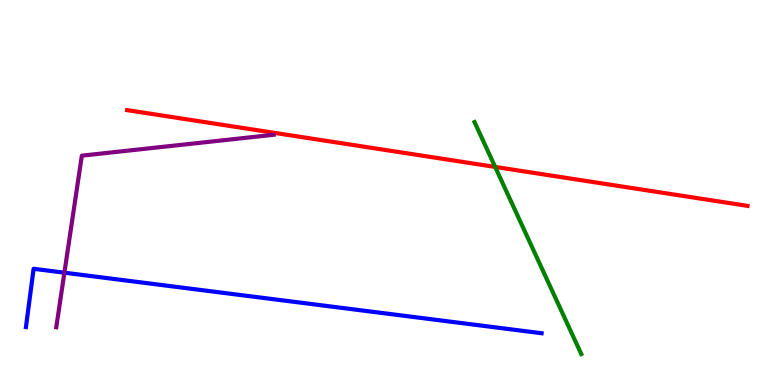[{'lines': ['blue', 'red'], 'intersections': []}, {'lines': ['green', 'red'], 'intersections': [{'x': 6.39, 'y': 5.66}]}, {'lines': ['purple', 'red'], 'intersections': []}, {'lines': ['blue', 'green'], 'intersections': []}, {'lines': ['blue', 'purple'], 'intersections': [{'x': 0.831, 'y': 2.92}]}, {'lines': ['green', 'purple'], 'intersections': []}]